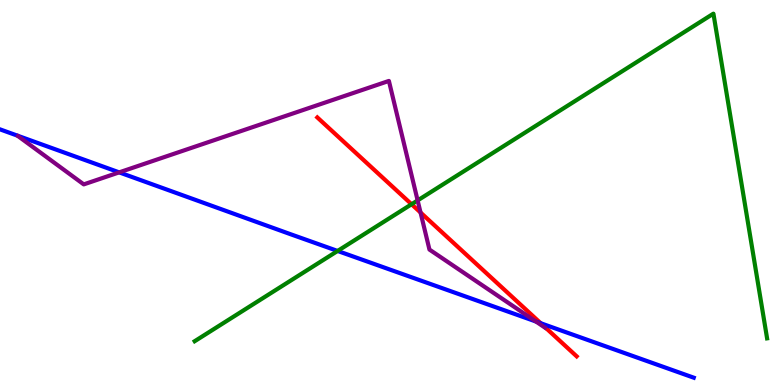[{'lines': ['blue', 'red'], 'intersections': [{'x': 6.98, 'y': 1.6}]}, {'lines': ['green', 'red'], 'intersections': [{'x': 5.31, 'y': 4.69}]}, {'lines': ['purple', 'red'], 'intersections': [{'x': 5.43, 'y': 4.48}]}, {'lines': ['blue', 'green'], 'intersections': [{'x': 4.36, 'y': 3.48}]}, {'lines': ['blue', 'purple'], 'intersections': [{'x': 1.54, 'y': 5.52}, {'x': 6.92, 'y': 1.65}]}, {'lines': ['green', 'purple'], 'intersections': [{'x': 5.39, 'y': 4.79}]}]